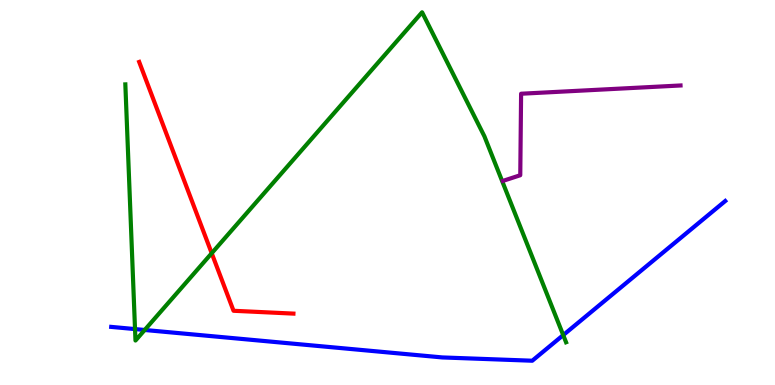[{'lines': ['blue', 'red'], 'intersections': []}, {'lines': ['green', 'red'], 'intersections': [{'x': 2.73, 'y': 3.42}]}, {'lines': ['purple', 'red'], 'intersections': []}, {'lines': ['blue', 'green'], 'intersections': [{'x': 1.74, 'y': 1.45}, {'x': 1.87, 'y': 1.43}, {'x': 7.27, 'y': 1.3}]}, {'lines': ['blue', 'purple'], 'intersections': []}, {'lines': ['green', 'purple'], 'intersections': []}]